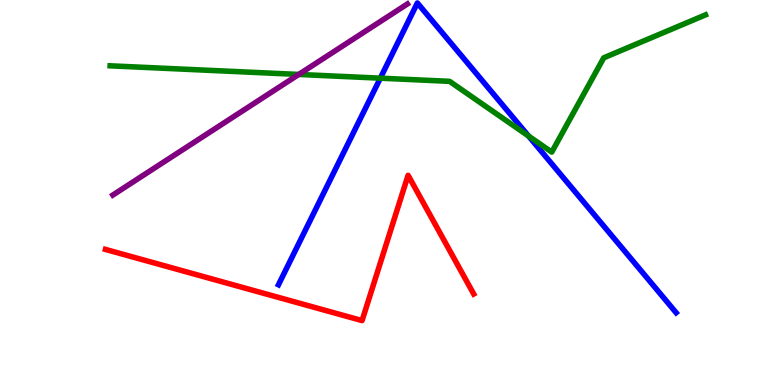[{'lines': ['blue', 'red'], 'intersections': []}, {'lines': ['green', 'red'], 'intersections': []}, {'lines': ['purple', 'red'], 'intersections': []}, {'lines': ['blue', 'green'], 'intersections': [{'x': 4.91, 'y': 7.97}, {'x': 6.82, 'y': 6.47}]}, {'lines': ['blue', 'purple'], 'intersections': []}, {'lines': ['green', 'purple'], 'intersections': [{'x': 3.85, 'y': 8.07}]}]